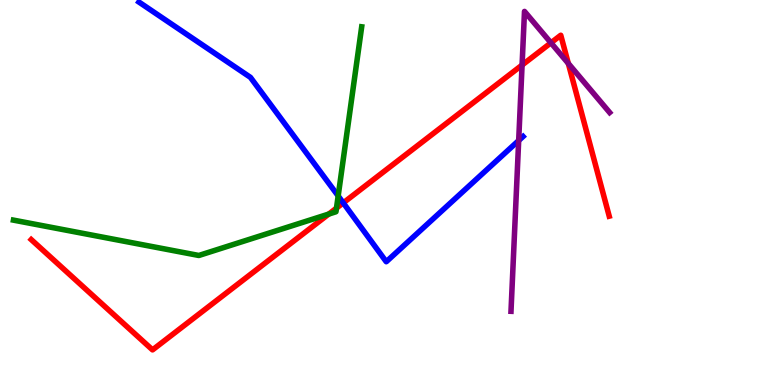[{'lines': ['blue', 'red'], 'intersections': [{'x': 4.43, 'y': 4.73}]}, {'lines': ['green', 'red'], 'intersections': [{'x': 4.24, 'y': 4.44}, {'x': 4.34, 'y': 4.59}]}, {'lines': ['purple', 'red'], 'intersections': [{'x': 6.74, 'y': 8.31}, {'x': 7.11, 'y': 8.89}, {'x': 7.33, 'y': 8.35}]}, {'lines': ['blue', 'green'], 'intersections': [{'x': 4.36, 'y': 4.91}]}, {'lines': ['blue', 'purple'], 'intersections': [{'x': 6.69, 'y': 6.35}]}, {'lines': ['green', 'purple'], 'intersections': []}]